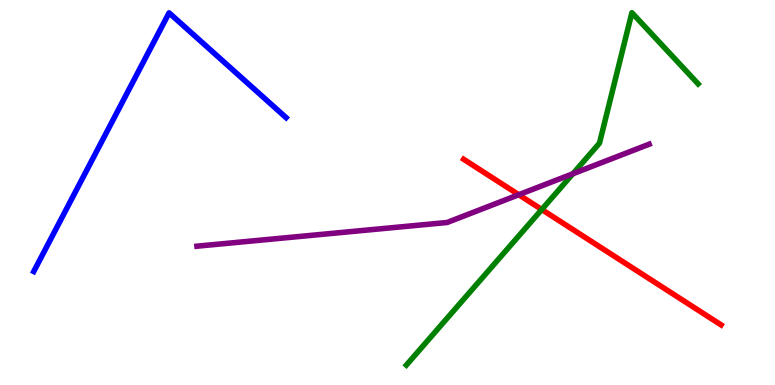[{'lines': ['blue', 'red'], 'intersections': []}, {'lines': ['green', 'red'], 'intersections': [{'x': 6.99, 'y': 4.56}]}, {'lines': ['purple', 'red'], 'intersections': [{'x': 6.69, 'y': 4.94}]}, {'lines': ['blue', 'green'], 'intersections': []}, {'lines': ['blue', 'purple'], 'intersections': []}, {'lines': ['green', 'purple'], 'intersections': [{'x': 7.39, 'y': 5.49}]}]